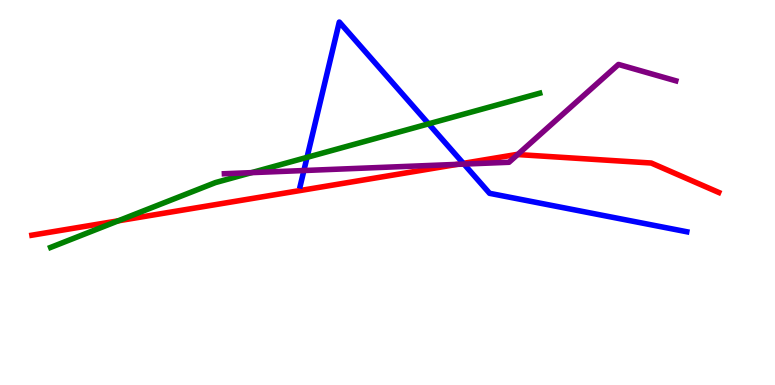[{'lines': ['blue', 'red'], 'intersections': [{'x': 5.98, 'y': 5.76}]}, {'lines': ['green', 'red'], 'intersections': [{'x': 1.53, 'y': 4.26}]}, {'lines': ['purple', 'red'], 'intersections': [{'x': 5.9, 'y': 5.73}, {'x': 6.68, 'y': 5.99}]}, {'lines': ['blue', 'green'], 'intersections': [{'x': 3.96, 'y': 5.91}, {'x': 5.53, 'y': 6.78}]}, {'lines': ['blue', 'purple'], 'intersections': [{'x': 3.92, 'y': 5.57}, {'x': 5.99, 'y': 5.74}]}, {'lines': ['green', 'purple'], 'intersections': [{'x': 3.25, 'y': 5.52}]}]